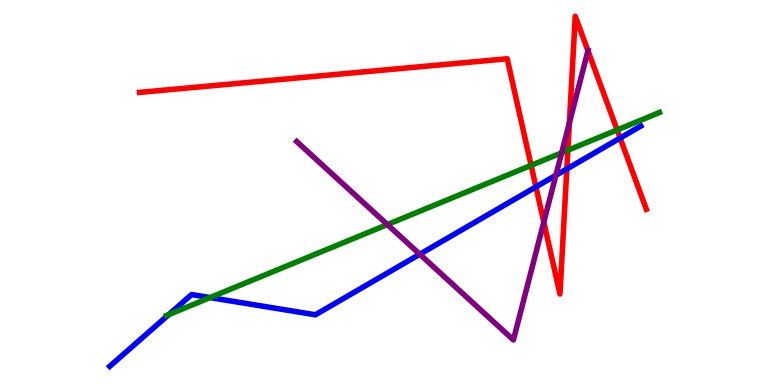[{'lines': ['blue', 'red'], 'intersections': [{'x': 6.92, 'y': 5.15}, {'x': 7.31, 'y': 5.61}, {'x': 8.0, 'y': 6.41}]}, {'lines': ['green', 'red'], 'intersections': [{'x': 6.85, 'y': 5.7}, {'x': 7.33, 'y': 6.1}, {'x': 7.96, 'y': 6.63}]}, {'lines': ['purple', 'red'], 'intersections': [{'x': 7.02, 'y': 4.23}, {'x': 7.35, 'y': 6.81}, {'x': 7.59, 'y': 8.68}]}, {'lines': ['blue', 'green'], 'intersections': [{'x': 2.18, 'y': 1.83}, {'x': 2.71, 'y': 2.27}]}, {'lines': ['blue', 'purple'], 'intersections': [{'x': 5.42, 'y': 3.4}, {'x': 7.17, 'y': 5.45}]}, {'lines': ['green', 'purple'], 'intersections': [{'x': 5.0, 'y': 4.17}, {'x': 7.25, 'y': 6.03}]}]